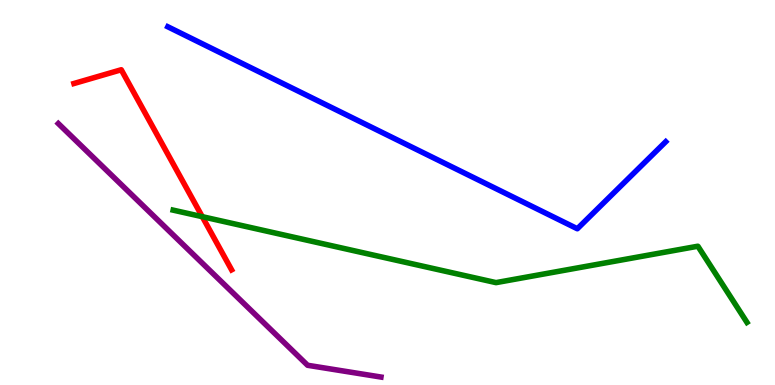[{'lines': ['blue', 'red'], 'intersections': []}, {'lines': ['green', 'red'], 'intersections': [{'x': 2.61, 'y': 4.37}]}, {'lines': ['purple', 'red'], 'intersections': []}, {'lines': ['blue', 'green'], 'intersections': []}, {'lines': ['blue', 'purple'], 'intersections': []}, {'lines': ['green', 'purple'], 'intersections': []}]